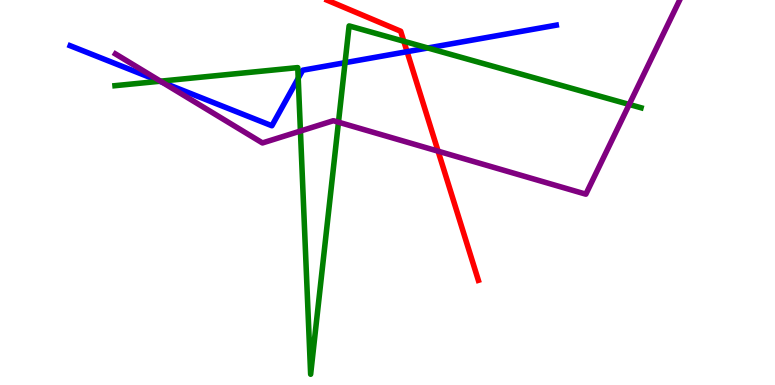[{'lines': ['blue', 'red'], 'intersections': [{'x': 5.25, 'y': 8.66}]}, {'lines': ['green', 'red'], 'intersections': [{'x': 5.21, 'y': 8.93}]}, {'lines': ['purple', 'red'], 'intersections': [{'x': 5.65, 'y': 6.07}]}, {'lines': ['blue', 'green'], 'intersections': [{'x': 2.06, 'y': 7.89}, {'x': 3.85, 'y': 7.97}, {'x': 4.45, 'y': 8.37}, {'x': 5.52, 'y': 8.75}]}, {'lines': ['blue', 'purple'], 'intersections': [{'x': 2.09, 'y': 7.86}]}, {'lines': ['green', 'purple'], 'intersections': [{'x': 2.07, 'y': 7.89}, {'x': 3.88, 'y': 6.6}, {'x': 4.37, 'y': 6.83}, {'x': 8.12, 'y': 7.29}]}]